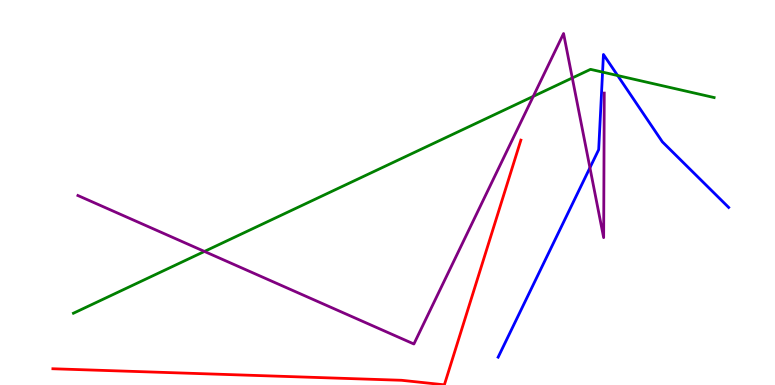[{'lines': ['blue', 'red'], 'intersections': []}, {'lines': ['green', 'red'], 'intersections': []}, {'lines': ['purple', 'red'], 'intersections': []}, {'lines': ['blue', 'green'], 'intersections': [{'x': 7.78, 'y': 8.13}, {'x': 7.97, 'y': 8.04}]}, {'lines': ['blue', 'purple'], 'intersections': [{'x': 7.61, 'y': 5.64}]}, {'lines': ['green', 'purple'], 'intersections': [{'x': 2.64, 'y': 3.47}, {'x': 6.88, 'y': 7.5}, {'x': 7.38, 'y': 7.98}]}]